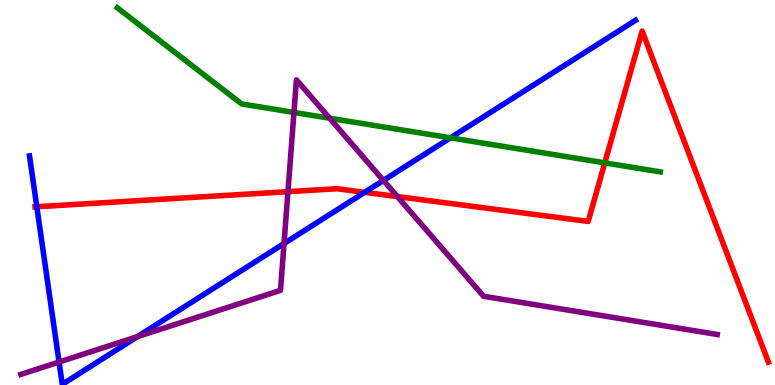[{'lines': ['blue', 'red'], 'intersections': [{'x': 0.475, 'y': 4.63}, {'x': 4.71, 'y': 5.0}]}, {'lines': ['green', 'red'], 'intersections': [{'x': 7.8, 'y': 5.77}]}, {'lines': ['purple', 'red'], 'intersections': [{'x': 3.72, 'y': 5.02}, {'x': 5.13, 'y': 4.89}]}, {'lines': ['blue', 'green'], 'intersections': [{'x': 5.81, 'y': 6.42}]}, {'lines': ['blue', 'purple'], 'intersections': [{'x': 0.762, 'y': 0.597}, {'x': 1.77, 'y': 1.25}, {'x': 3.66, 'y': 3.67}, {'x': 4.95, 'y': 5.31}]}, {'lines': ['green', 'purple'], 'intersections': [{'x': 3.79, 'y': 7.08}, {'x': 4.25, 'y': 6.93}]}]